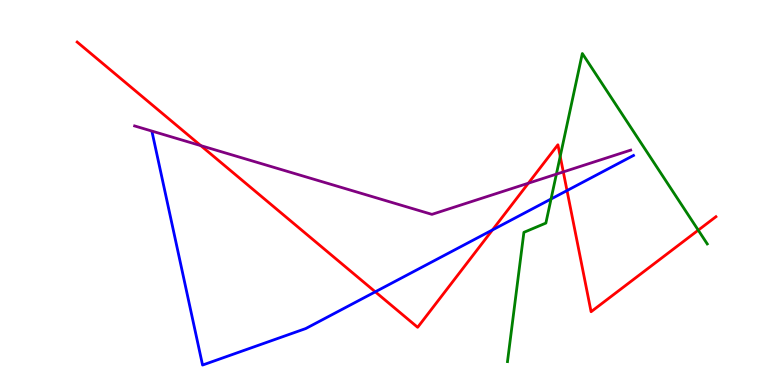[{'lines': ['blue', 'red'], 'intersections': [{'x': 4.84, 'y': 2.42}, {'x': 6.35, 'y': 4.03}, {'x': 7.32, 'y': 5.05}]}, {'lines': ['green', 'red'], 'intersections': [{'x': 7.23, 'y': 5.94}, {'x': 9.01, 'y': 4.02}]}, {'lines': ['purple', 'red'], 'intersections': [{'x': 2.59, 'y': 6.22}, {'x': 6.82, 'y': 5.24}, {'x': 7.27, 'y': 5.53}]}, {'lines': ['blue', 'green'], 'intersections': [{'x': 7.11, 'y': 4.83}]}, {'lines': ['blue', 'purple'], 'intersections': []}, {'lines': ['green', 'purple'], 'intersections': [{'x': 7.18, 'y': 5.48}]}]